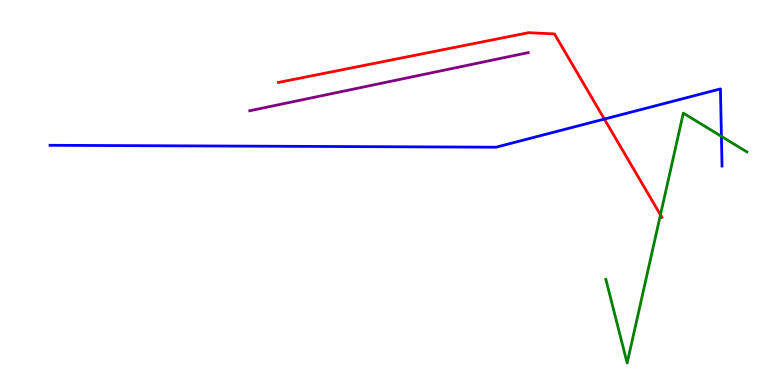[{'lines': ['blue', 'red'], 'intersections': [{'x': 7.8, 'y': 6.91}]}, {'lines': ['green', 'red'], 'intersections': [{'x': 8.52, 'y': 4.42}]}, {'lines': ['purple', 'red'], 'intersections': []}, {'lines': ['blue', 'green'], 'intersections': [{'x': 9.31, 'y': 6.46}]}, {'lines': ['blue', 'purple'], 'intersections': []}, {'lines': ['green', 'purple'], 'intersections': []}]